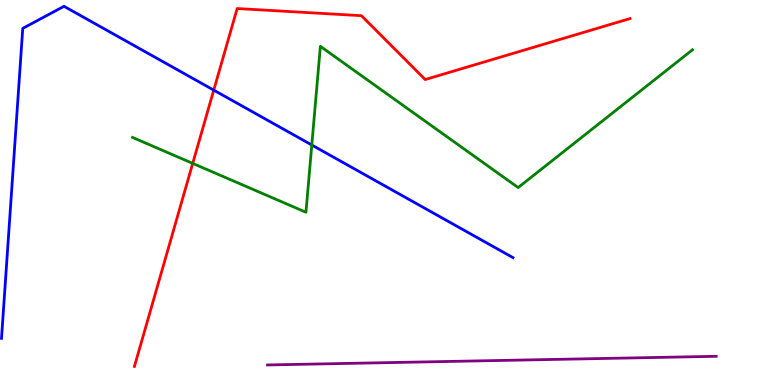[{'lines': ['blue', 'red'], 'intersections': [{'x': 2.76, 'y': 7.66}]}, {'lines': ['green', 'red'], 'intersections': [{'x': 2.49, 'y': 5.76}]}, {'lines': ['purple', 'red'], 'intersections': []}, {'lines': ['blue', 'green'], 'intersections': [{'x': 4.02, 'y': 6.23}]}, {'lines': ['blue', 'purple'], 'intersections': []}, {'lines': ['green', 'purple'], 'intersections': []}]